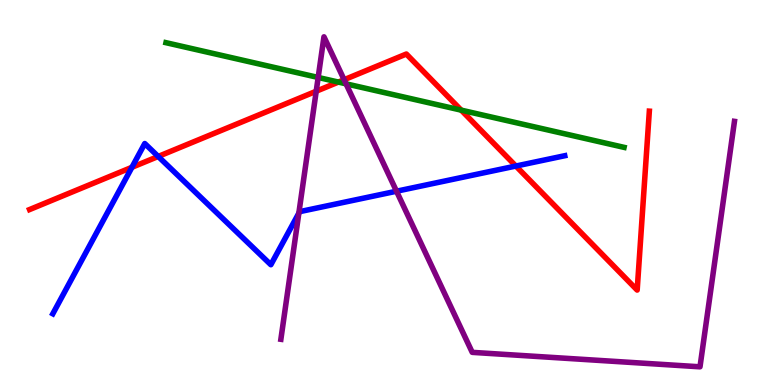[{'lines': ['blue', 'red'], 'intersections': [{'x': 1.7, 'y': 5.65}, {'x': 2.04, 'y': 5.94}, {'x': 6.66, 'y': 5.69}]}, {'lines': ['green', 'red'], 'intersections': [{'x': 4.37, 'y': 7.87}, {'x': 5.95, 'y': 7.14}]}, {'lines': ['purple', 'red'], 'intersections': [{'x': 4.08, 'y': 7.63}, {'x': 4.44, 'y': 7.93}]}, {'lines': ['blue', 'green'], 'intersections': []}, {'lines': ['blue', 'purple'], 'intersections': [{'x': 3.86, 'y': 4.46}, {'x': 5.12, 'y': 5.03}]}, {'lines': ['green', 'purple'], 'intersections': [{'x': 4.11, 'y': 7.99}, {'x': 4.47, 'y': 7.82}]}]